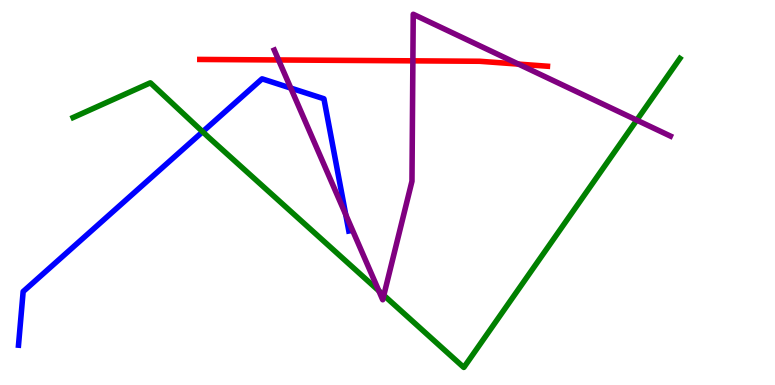[{'lines': ['blue', 'red'], 'intersections': []}, {'lines': ['green', 'red'], 'intersections': []}, {'lines': ['purple', 'red'], 'intersections': [{'x': 3.59, 'y': 8.44}, {'x': 5.33, 'y': 8.42}, {'x': 6.69, 'y': 8.33}]}, {'lines': ['blue', 'green'], 'intersections': [{'x': 2.61, 'y': 6.58}]}, {'lines': ['blue', 'purple'], 'intersections': [{'x': 3.75, 'y': 7.71}, {'x': 4.46, 'y': 4.43}]}, {'lines': ['green', 'purple'], 'intersections': [{'x': 4.89, 'y': 2.45}, {'x': 4.95, 'y': 2.33}, {'x': 8.22, 'y': 6.88}]}]